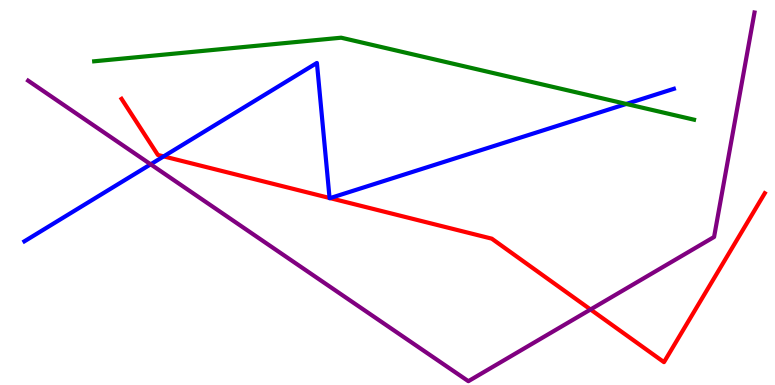[{'lines': ['blue', 'red'], 'intersections': [{'x': 2.11, 'y': 5.94}, {'x': 4.25, 'y': 4.86}, {'x': 4.26, 'y': 4.85}]}, {'lines': ['green', 'red'], 'intersections': []}, {'lines': ['purple', 'red'], 'intersections': [{'x': 7.62, 'y': 1.96}]}, {'lines': ['blue', 'green'], 'intersections': [{'x': 8.08, 'y': 7.3}]}, {'lines': ['blue', 'purple'], 'intersections': [{'x': 1.94, 'y': 5.73}]}, {'lines': ['green', 'purple'], 'intersections': []}]